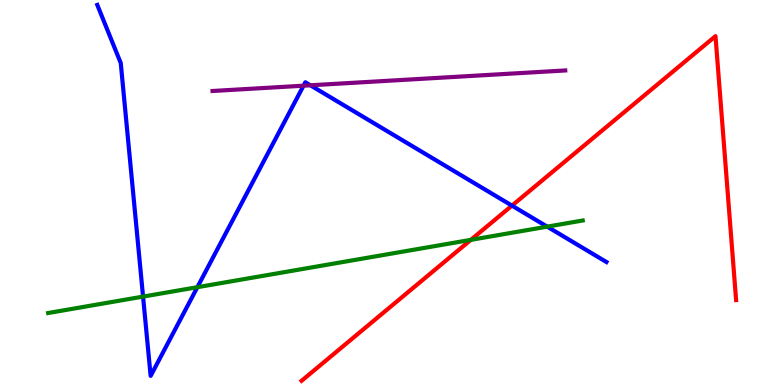[{'lines': ['blue', 'red'], 'intersections': [{'x': 6.61, 'y': 4.66}]}, {'lines': ['green', 'red'], 'intersections': [{'x': 6.08, 'y': 3.77}]}, {'lines': ['purple', 'red'], 'intersections': []}, {'lines': ['blue', 'green'], 'intersections': [{'x': 1.85, 'y': 2.3}, {'x': 2.55, 'y': 2.54}, {'x': 7.06, 'y': 4.11}]}, {'lines': ['blue', 'purple'], 'intersections': [{'x': 3.92, 'y': 7.77}, {'x': 4.0, 'y': 7.78}]}, {'lines': ['green', 'purple'], 'intersections': []}]